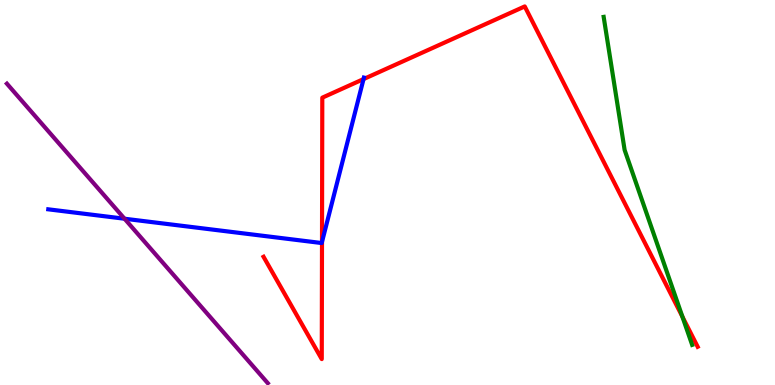[{'lines': ['blue', 'red'], 'intersections': [{'x': 4.15, 'y': 3.72}, {'x': 4.69, 'y': 7.95}]}, {'lines': ['green', 'red'], 'intersections': [{'x': 8.81, 'y': 1.77}]}, {'lines': ['purple', 'red'], 'intersections': []}, {'lines': ['blue', 'green'], 'intersections': []}, {'lines': ['blue', 'purple'], 'intersections': [{'x': 1.61, 'y': 4.32}]}, {'lines': ['green', 'purple'], 'intersections': []}]